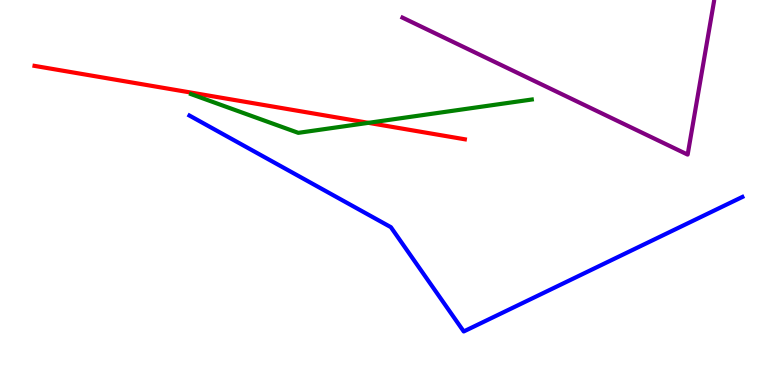[{'lines': ['blue', 'red'], 'intersections': []}, {'lines': ['green', 'red'], 'intersections': [{'x': 4.75, 'y': 6.81}]}, {'lines': ['purple', 'red'], 'intersections': []}, {'lines': ['blue', 'green'], 'intersections': []}, {'lines': ['blue', 'purple'], 'intersections': []}, {'lines': ['green', 'purple'], 'intersections': []}]